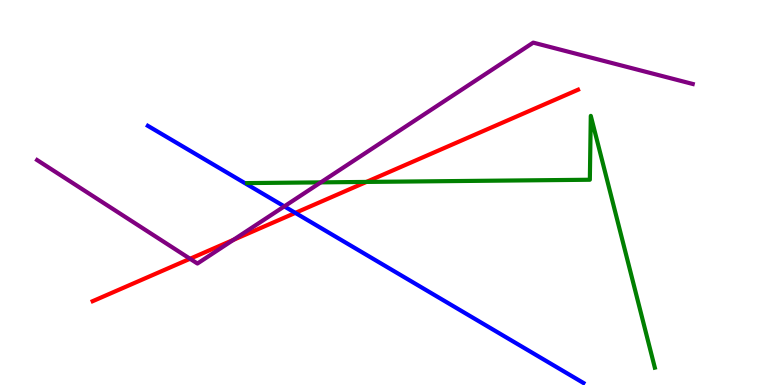[{'lines': ['blue', 'red'], 'intersections': [{'x': 3.81, 'y': 4.47}]}, {'lines': ['green', 'red'], 'intersections': [{'x': 4.73, 'y': 5.27}]}, {'lines': ['purple', 'red'], 'intersections': [{'x': 2.45, 'y': 3.28}, {'x': 3.01, 'y': 3.77}]}, {'lines': ['blue', 'green'], 'intersections': []}, {'lines': ['blue', 'purple'], 'intersections': [{'x': 3.67, 'y': 4.64}]}, {'lines': ['green', 'purple'], 'intersections': [{'x': 4.14, 'y': 5.26}]}]